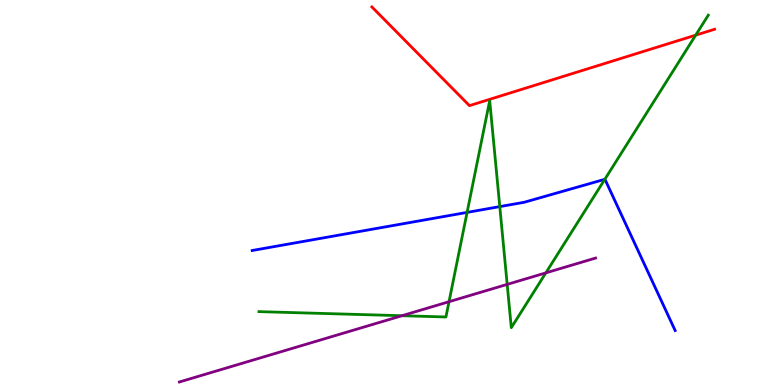[{'lines': ['blue', 'red'], 'intersections': []}, {'lines': ['green', 'red'], 'intersections': [{'x': 8.98, 'y': 9.09}]}, {'lines': ['purple', 'red'], 'intersections': []}, {'lines': ['blue', 'green'], 'intersections': [{'x': 6.03, 'y': 4.48}, {'x': 6.45, 'y': 4.63}, {'x': 7.8, 'y': 5.34}]}, {'lines': ['blue', 'purple'], 'intersections': []}, {'lines': ['green', 'purple'], 'intersections': [{'x': 5.19, 'y': 1.8}, {'x': 5.79, 'y': 2.16}, {'x': 6.54, 'y': 2.61}, {'x': 7.04, 'y': 2.91}]}]